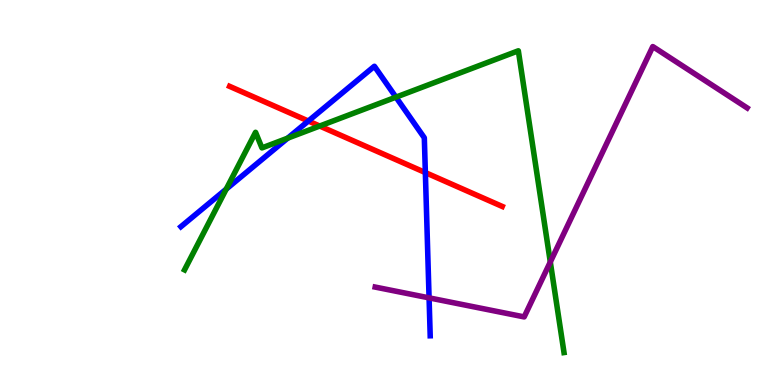[{'lines': ['blue', 'red'], 'intersections': [{'x': 3.98, 'y': 6.86}, {'x': 5.49, 'y': 5.52}]}, {'lines': ['green', 'red'], 'intersections': [{'x': 4.13, 'y': 6.73}]}, {'lines': ['purple', 'red'], 'intersections': []}, {'lines': ['blue', 'green'], 'intersections': [{'x': 2.92, 'y': 5.09}, {'x': 3.71, 'y': 6.41}, {'x': 5.11, 'y': 7.48}]}, {'lines': ['blue', 'purple'], 'intersections': [{'x': 5.54, 'y': 2.26}]}, {'lines': ['green', 'purple'], 'intersections': [{'x': 7.1, 'y': 3.19}]}]